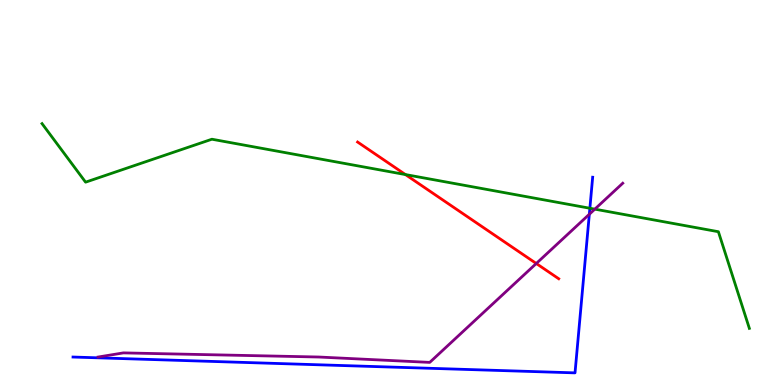[{'lines': ['blue', 'red'], 'intersections': []}, {'lines': ['green', 'red'], 'intersections': [{'x': 5.23, 'y': 5.47}]}, {'lines': ['purple', 'red'], 'intersections': [{'x': 6.92, 'y': 3.16}]}, {'lines': ['blue', 'green'], 'intersections': [{'x': 7.61, 'y': 4.59}]}, {'lines': ['blue', 'purple'], 'intersections': [{'x': 7.6, 'y': 4.44}]}, {'lines': ['green', 'purple'], 'intersections': [{'x': 7.68, 'y': 4.57}]}]